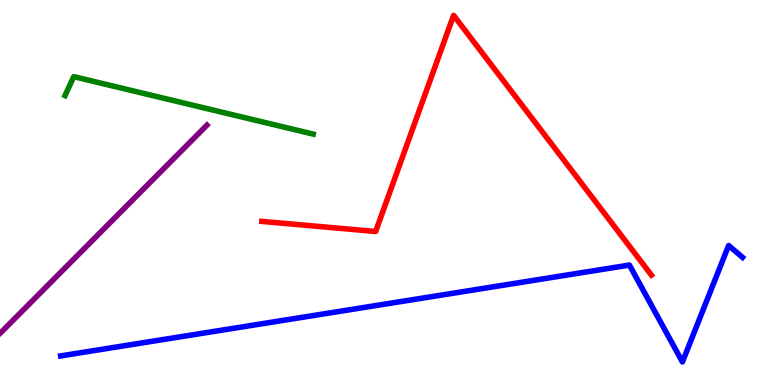[{'lines': ['blue', 'red'], 'intersections': []}, {'lines': ['green', 'red'], 'intersections': []}, {'lines': ['purple', 'red'], 'intersections': []}, {'lines': ['blue', 'green'], 'intersections': []}, {'lines': ['blue', 'purple'], 'intersections': []}, {'lines': ['green', 'purple'], 'intersections': []}]